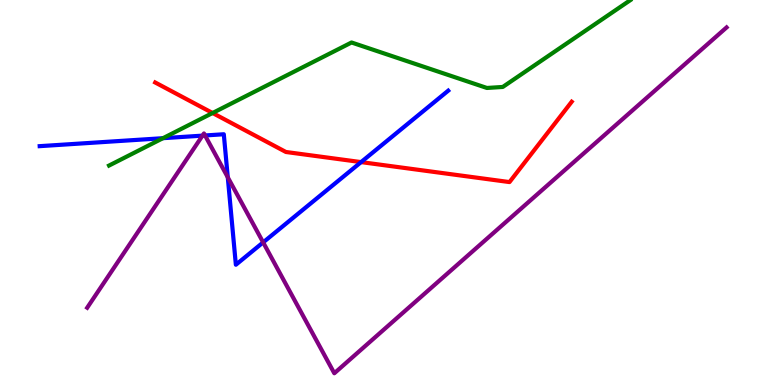[{'lines': ['blue', 'red'], 'intersections': [{'x': 4.66, 'y': 5.79}]}, {'lines': ['green', 'red'], 'intersections': [{'x': 2.74, 'y': 7.06}]}, {'lines': ['purple', 'red'], 'intersections': []}, {'lines': ['blue', 'green'], 'intersections': [{'x': 2.1, 'y': 6.41}]}, {'lines': ['blue', 'purple'], 'intersections': [{'x': 2.61, 'y': 6.48}, {'x': 2.65, 'y': 6.48}, {'x': 2.94, 'y': 5.4}, {'x': 3.4, 'y': 3.7}]}, {'lines': ['green', 'purple'], 'intersections': []}]